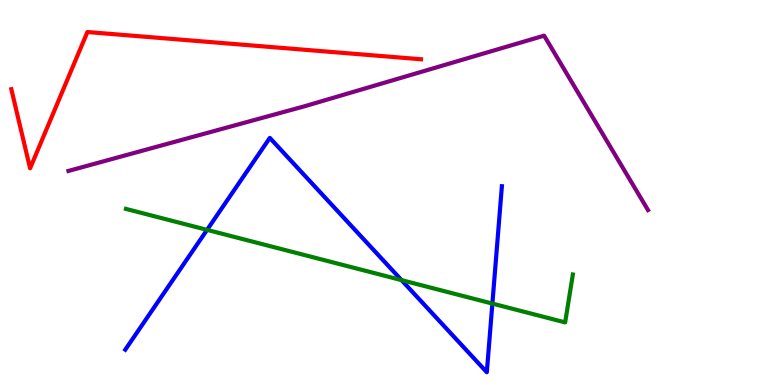[{'lines': ['blue', 'red'], 'intersections': []}, {'lines': ['green', 'red'], 'intersections': []}, {'lines': ['purple', 'red'], 'intersections': []}, {'lines': ['blue', 'green'], 'intersections': [{'x': 2.67, 'y': 4.03}, {'x': 5.18, 'y': 2.72}, {'x': 6.35, 'y': 2.11}]}, {'lines': ['blue', 'purple'], 'intersections': []}, {'lines': ['green', 'purple'], 'intersections': []}]